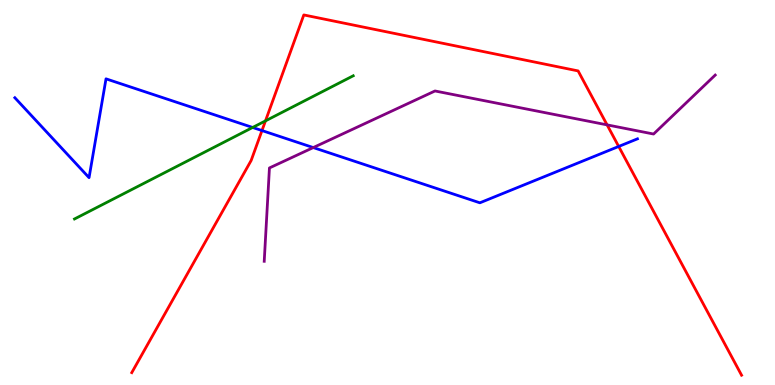[{'lines': ['blue', 'red'], 'intersections': [{'x': 3.38, 'y': 6.61}, {'x': 7.98, 'y': 6.2}]}, {'lines': ['green', 'red'], 'intersections': [{'x': 3.43, 'y': 6.86}]}, {'lines': ['purple', 'red'], 'intersections': [{'x': 7.83, 'y': 6.76}]}, {'lines': ['blue', 'green'], 'intersections': [{'x': 3.26, 'y': 6.69}]}, {'lines': ['blue', 'purple'], 'intersections': [{'x': 4.04, 'y': 6.17}]}, {'lines': ['green', 'purple'], 'intersections': []}]